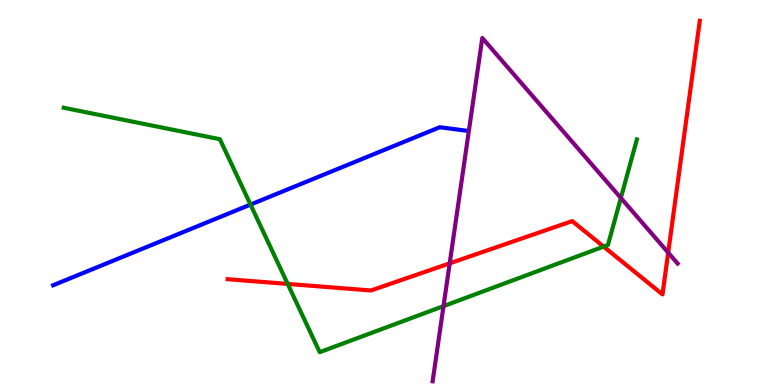[{'lines': ['blue', 'red'], 'intersections': []}, {'lines': ['green', 'red'], 'intersections': [{'x': 3.71, 'y': 2.63}, {'x': 7.79, 'y': 3.59}]}, {'lines': ['purple', 'red'], 'intersections': [{'x': 5.8, 'y': 3.16}, {'x': 8.62, 'y': 3.44}]}, {'lines': ['blue', 'green'], 'intersections': [{'x': 3.23, 'y': 4.69}]}, {'lines': ['blue', 'purple'], 'intersections': []}, {'lines': ['green', 'purple'], 'intersections': [{'x': 5.72, 'y': 2.05}, {'x': 8.01, 'y': 4.86}]}]